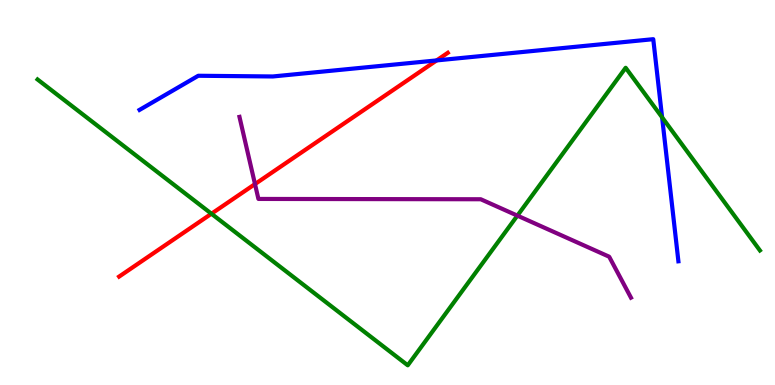[{'lines': ['blue', 'red'], 'intersections': [{'x': 5.63, 'y': 8.43}]}, {'lines': ['green', 'red'], 'intersections': [{'x': 2.73, 'y': 4.45}]}, {'lines': ['purple', 'red'], 'intersections': [{'x': 3.29, 'y': 5.22}]}, {'lines': ['blue', 'green'], 'intersections': [{'x': 8.54, 'y': 6.95}]}, {'lines': ['blue', 'purple'], 'intersections': []}, {'lines': ['green', 'purple'], 'intersections': [{'x': 6.68, 'y': 4.4}]}]